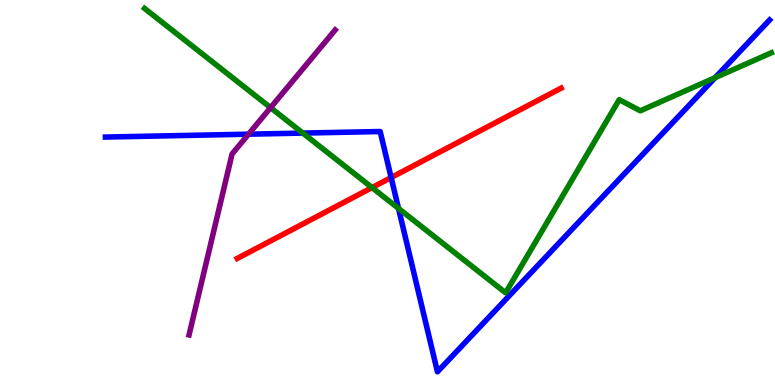[{'lines': ['blue', 'red'], 'intersections': [{'x': 5.05, 'y': 5.39}]}, {'lines': ['green', 'red'], 'intersections': [{'x': 4.8, 'y': 5.13}]}, {'lines': ['purple', 'red'], 'intersections': []}, {'lines': ['blue', 'green'], 'intersections': [{'x': 3.91, 'y': 6.54}, {'x': 5.14, 'y': 4.59}, {'x': 9.23, 'y': 7.98}]}, {'lines': ['blue', 'purple'], 'intersections': [{'x': 3.21, 'y': 6.51}]}, {'lines': ['green', 'purple'], 'intersections': [{'x': 3.49, 'y': 7.2}]}]